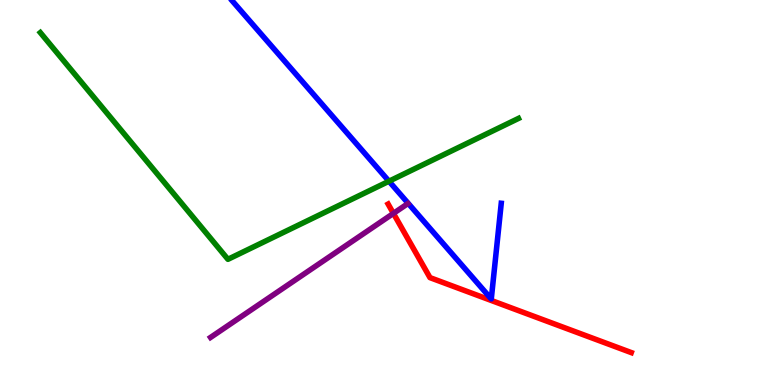[{'lines': ['blue', 'red'], 'intersections': []}, {'lines': ['green', 'red'], 'intersections': []}, {'lines': ['purple', 'red'], 'intersections': [{'x': 5.08, 'y': 4.46}]}, {'lines': ['blue', 'green'], 'intersections': [{'x': 5.02, 'y': 5.29}]}, {'lines': ['blue', 'purple'], 'intersections': []}, {'lines': ['green', 'purple'], 'intersections': []}]